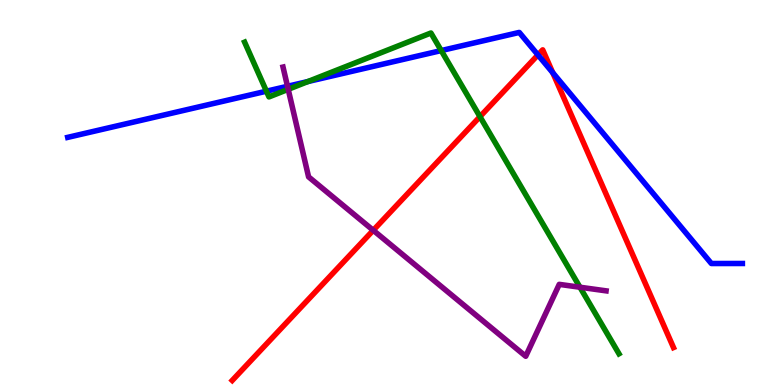[{'lines': ['blue', 'red'], 'intersections': [{'x': 6.94, 'y': 8.57}, {'x': 7.13, 'y': 8.11}]}, {'lines': ['green', 'red'], 'intersections': [{'x': 6.19, 'y': 6.97}]}, {'lines': ['purple', 'red'], 'intersections': [{'x': 4.82, 'y': 4.02}]}, {'lines': ['blue', 'green'], 'intersections': [{'x': 3.44, 'y': 7.63}, {'x': 3.97, 'y': 7.88}, {'x': 5.69, 'y': 8.69}]}, {'lines': ['blue', 'purple'], 'intersections': [{'x': 3.71, 'y': 7.76}]}, {'lines': ['green', 'purple'], 'intersections': [{'x': 3.72, 'y': 7.68}, {'x': 7.48, 'y': 2.54}]}]